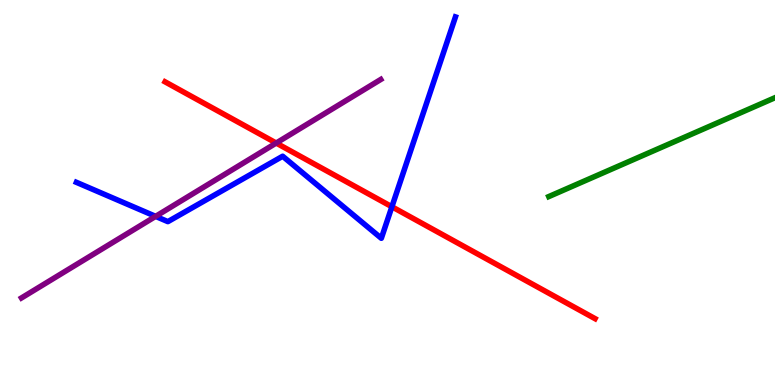[{'lines': ['blue', 'red'], 'intersections': [{'x': 5.06, 'y': 4.63}]}, {'lines': ['green', 'red'], 'intersections': []}, {'lines': ['purple', 'red'], 'intersections': [{'x': 3.56, 'y': 6.28}]}, {'lines': ['blue', 'green'], 'intersections': []}, {'lines': ['blue', 'purple'], 'intersections': [{'x': 2.01, 'y': 4.38}]}, {'lines': ['green', 'purple'], 'intersections': []}]